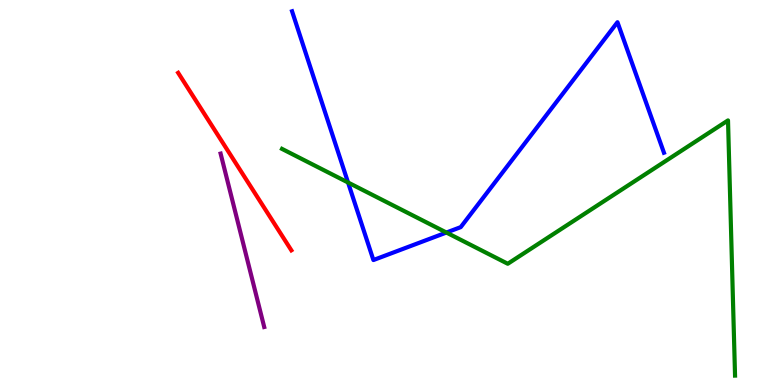[{'lines': ['blue', 'red'], 'intersections': []}, {'lines': ['green', 'red'], 'intersections': []}, {'lines': ['purple', 'red'], 'intersections': []}, {'lines': ['blue', 'green'], 'intersections': [{'x': 4.49, 'y': 5.26}, {'x': 5.76, 'y': 3.96}]}, {'lines': ['blue', 'purple'], 'intersections': []}, {'lines': ['green', 'purple'], 'intersections': []}]